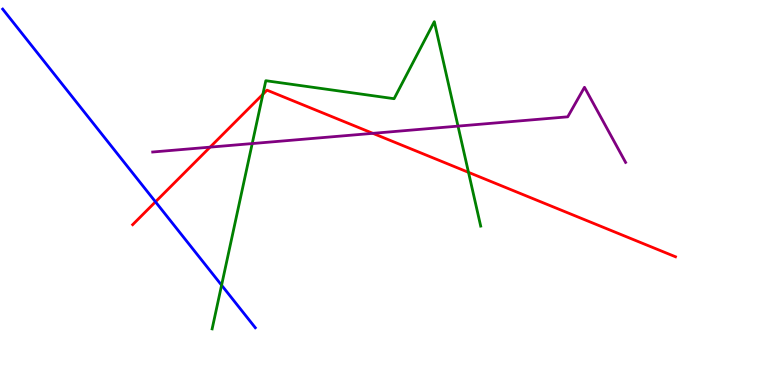[{'lines': ['blue', 'red'], 'intersections': [{'x': 2.01, 'y': 4.76}]}, {'lines': ['green', 'red'], 'intersections': [{'x': 3.39, 'y': 7.55}, {'x': 6.05, 'y': 5.52}]}, {'lines': ['purple', 'red'], 'intersections': [{'x': 2.71, 'y': 6.18}, {'x': 4.81, 'y': 6.54}]}, {'lines': ['blue', 'green'], 'intersections': [{'x': 2.86, 'y': 2.59}]}, {'lines': ['blue', 'purple'], 'intersections': []}, {'lines': ['green', 'purple'], 'intersections': [{'x': 3.25, 'y': 6.27}, {'x': 5.91, 'y': 6.72}]}]